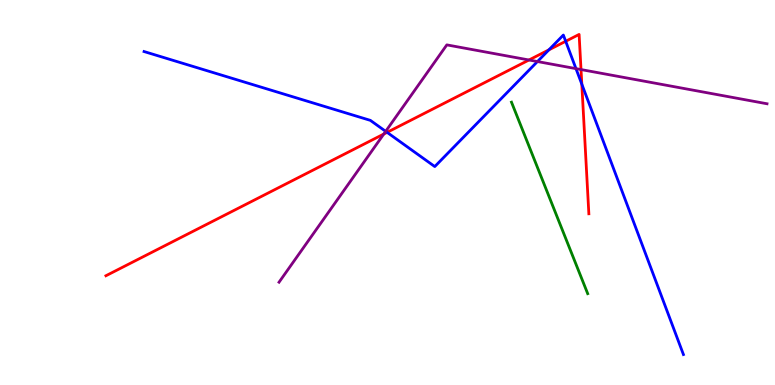[{'lines': ['blue', 'red'], 'intersections': [{'x': 4.99, 'y': 6.56}, {'x': 7.08, 'y': 8.71}, {'x': 7.3, 'y': 8.93}, {'x': 7.51, 'y': 7.81}]}, {'lines': ['green', 'red'], 'intersections': []}, {'lines': ['purple', 'red'], 'intersections': [{'x': 4.95, 'y': 6.52}, {'x': 6.83, 'y': 8.44}, {'x': 7.5, 'y': 8.19}]}, {'lines': ['blue', 'green'], 'intersections': []}, {'lines': ['blue', 'purple'], 'intersections': [{'x': 4.98, 'y': 6.59}, {'x': 6.93, 'y': 8.4}, {'x': 7.43, 'y': 8.22}]}, {'lines': ['green', 'purple'], 'intersections': []}]